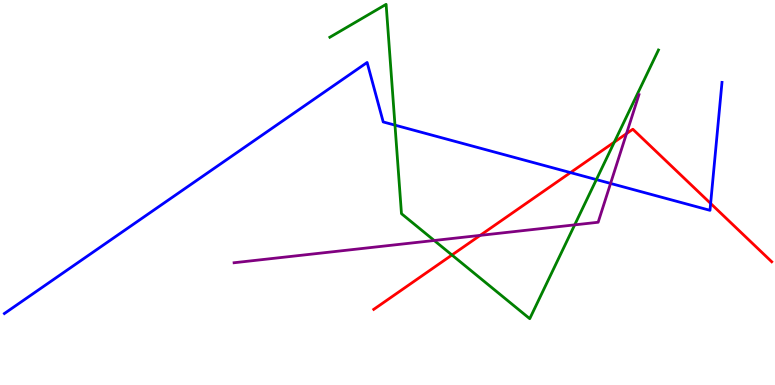[{'lines': ['blue', 'red'], 'intersections': [{'x': 7.36, 'y': 5.52}, {'x': 9.17, 'y': 4.72}]}, {'lines': ['green', 'red'], 'intersections': [{'x': 5.83, 'y': 3.38}, {'x': 7.93, 'y': 6.31}]}, {'lines': ['purple', 'red'], 'intersections': [{'x': 6.2, 'y': 3.89}, {'x': 8.08, 'y': 6.53}]}, {'lines': ['blue', 'green'], 'intersections': [{'x': 5.1, 'y': 6.75}, {'x': 7.7, 'y': 5.34}]}, {'lines': ['blue', 'purple'], 'intersections': [{'x': 7.88, 'y': 5.24}]}, {'lines': ['green', 'purple'], 'intersections': [{'x': 5.6, 'y': 3.75}, {'x': 7.42, 'y': 4.16}]}]